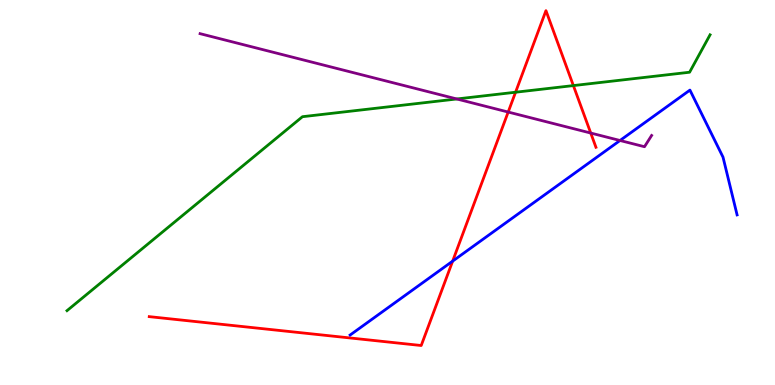[{'lines': ['blue', 'red'], 'intersections': [{'x': 5.84, 'y': 3.22}]}, {'lines': ['green', 'red'], 'intersections': [{'x': 6.65, 'y': 7.6}, {'x': 7.4, 'y': 7.78}]}, {'lines': ['purple', 'red'], 'intersections': [{'x': 6.56, 'y': 7.09}, {'x': 7.62, 'y': 6.54}]}, {'lines': ['blue', 'green'], 'intersections': []}, {'lines': ['blue', 'purple'], 'intersections': [{'x': 8.0, 'y': 6.35}]}, {'lines': ['green', 'purple'], 'intersections': [{'x': 5.89, 'y': 7.43}]}]